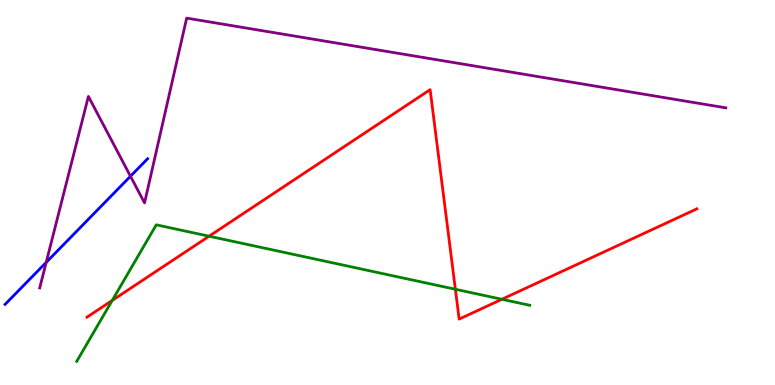[{'lines': ['blue', 'red'], 'intersections': []}, {'lines': ['green', 'red'], 'intersections': [{'x': 1.45, 'y': 2.2}, {'x': 2.7, 'y': 3.86}, {'x': 5.88, 'y': 2.49}, {'x': 6.48, 'y': 2.23}]}, {'lines': ['purple', 'red'], 'intersections': []}, {'lines': ['blue', 'green'], 'intersections': []}, {'lines': ['blue', 'purple'], 'intersections': [{'x': 0.596, 'y': 3.19}, {'x': 1.68, 'y': 5.42}]}, {'lines': ['green', 'purple'], 'intersections': []}]